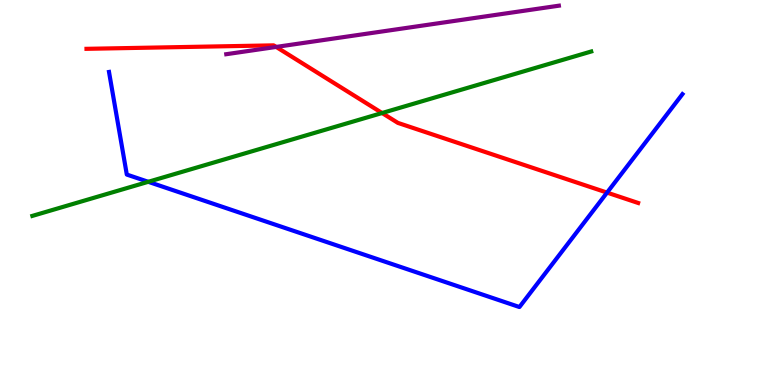[{'lines': ['blue', 'red'], 'intersections': [{'x': 7.83, 'y': 5.0}]}, {'lines': ['green', 'red'], 'intersections': [{'x': 4.93, 'y': 7.06}]}, {'lines': ['purple', 'red'], 'intersections': [{'x': 3.56, 'y': 8.78}]}, {'lines': ['blue', 'green'], 'intersections': [{'x': 1.91, 'y': 5.28}]}, {'lines': ['blue', 'purple'], 'intersections': []}, {'lines': ['green', 'purple'], 'intersections': []}]